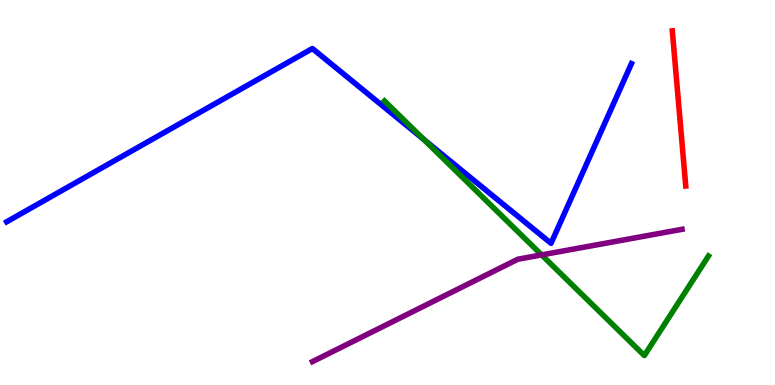[{'lines': ['blue', 'red'], 'intersections': []}, {'lines': ['green', 'red'], 'intersections': []}, {'lines': ['purple', 'red'], 'intersections': []}, {'lines': ['blue', 'green'], 'intersections': [{'x': 5.47, 'y': 6.38}]}, {'lines': ['blue', 'purple'], 'intersections': []}, {'lines': ['green', 'purple'], 'intersections': [{'x': 6.99, 'y': 3.38}]}]